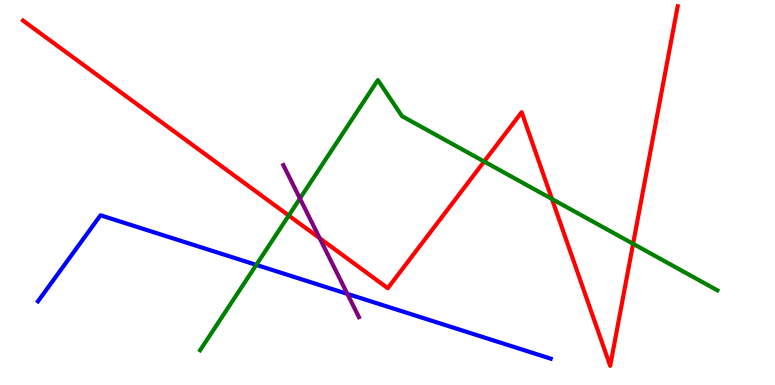[{'lines': ['blue', 'red'], 'intersections': []}, {'lines': ['green', 'red'], 'intersections': [{'x': 3.73, 'y': 4.4}, {'x': 6.25, 'y': 5.8}, {'x': 7.12, 'y': 4.83}, {'x': 8.17, 'y': 3.67}]}, {'lines': ['purple', 'red'], 'intersections': [{'x': 4.13, 'y': 3.81}]}, {'lines': ['blue', 'green'], 'intersections': [{'x': 3.31, 'y': 3.12}]}, {'lines': ['blue', 'purple'], 'intersections': [{'x': 4.48, 'y': 2.37}]}, {'lines': ['green', 'purple'], 'intersections': [{'x': 3.87, 'y': 4.84}]}]